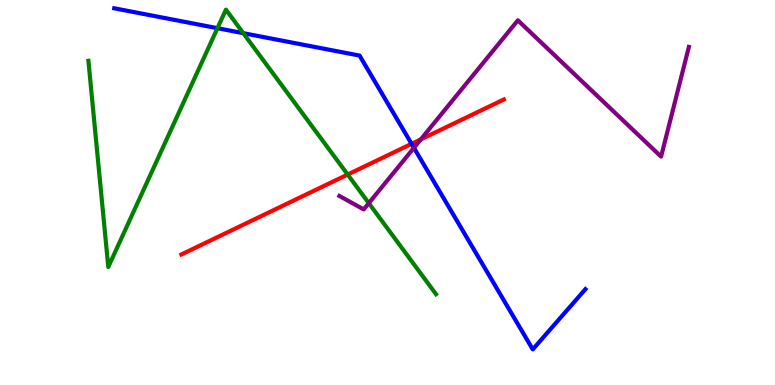[{'lines': ['blue', 'red'], 'intersections': [{'x': 5.31, 'y': 6.26}]}, {'lines': ['green', 'red'], 'intersections': [{'x': 4.49, 'y': 5.47}]}, {'lines': ['purple', 'red'], 'intersections': [{'x': 5.43, 'y': 6.38}]}, {'lines': ['blue', 'green'], 'intersections': [{'x': 2.81, 'y': 9.27}, {'x': 3.14, 'y': 9.14}]}, {'lines': ['blue', 'purple'], 'intersections': [{'x': 5.34, 'y': 6.16}]}, {'lines': ['green', 'purple'], 'intersections': [{'x': 4.76, 'y': 4.72}]}]